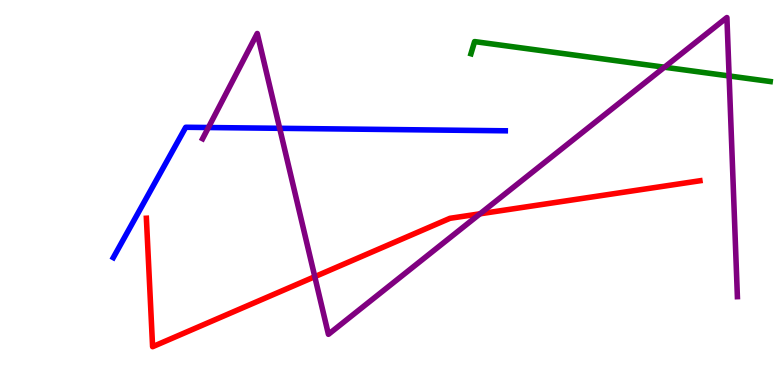[{'lines': ['blue', 'red'], 'intersections': []}, {'lines': ['green', 'red'], 'intersections': []}, {'lines': ['purple', 'red'], 'intersections': [{'x': 4.06, 'y': 2.81}, {'x': 6.19, 'y': 4.45}]}, {'lines': ['blue', 'green'], 'intersections': []}, {'lines': ['blue', 'purple'], 'intersections': [{'x': 2.69, 'y': 6.69}, {'x': 3.61, 'y': 6.67}]}, {'lines': ['green', 'purple'], 'intersections': [{'x': 8.57, 'y': 8.25}, {'x': 9.41, 'y': 8.03}]}]